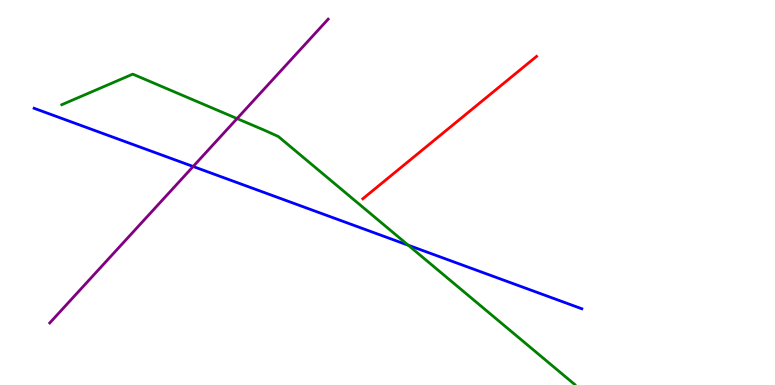[{'lines': ['blue', 'red'], 'intersections': []}, {'lines': ['green', 'red'], 'intersections': []}, {'lines': ['purple', 'red'], 'intersections': []}, {'lines': ['blue', 'green'], 'intersections': [{'x': 5.27, 'y': 3.63}]}, {'lines': ['blue', 'purple'], 'intersections': [{'x': 2.49, 'y': 5.68}]}, {'lines': ['green', 'purple'], 'intersections': [{'x': 3.06, 'y': 6.92}]}]